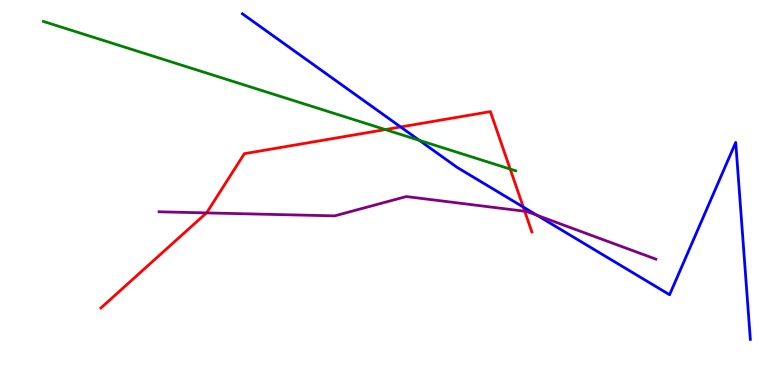[{'lines': ['blue', 'red'], 'intersections': [{'x': 5.17, 'y': 6.7}, {'x': 6.75, 'y': 4.62}]}, {'lines': ['green', 'red'], 'intersections': [{'x': 4.97, 'y': 6.63}, {'x': 6.58, 'y': 5.61}]}, {'lines': ['purple', 'red'], 'intersections': [{'x': 2.66, 'y': 4.47}, {'x': 6.77, 'y': 4.51}]}, {'lines': ['blue', 'green'], 'intersections': [{'x': 5.41, 'y': 6.36}]}, {'lines': ['blue', 'purple'], 'intersections': [{'x': 6.93, 'y': 4.41}]}, {'lines': ['green', 'purple'], 'intersections': []}]